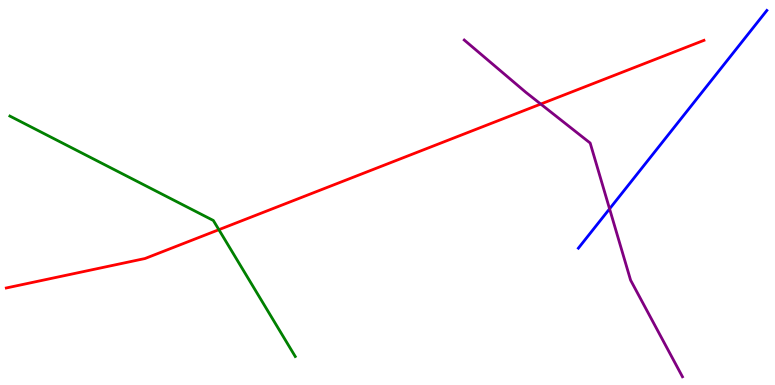[{'lines': ['blue', 'red'], 'intersections': []}, {'lines': ['green', 'red'], 'intersections': [{'x': 2.82, 'y': 4.03}]}, {'lines': ['purple', 'red'], 'intersections': [{'x': 6.98, 'y': 7.3}]}, {'lines': ['blue', 'green'], 'intersections': []}, {'lines': ['blue', 'purple'], 'intersections': [{'x': 7.87, 'y': 4.58}]}, {'lines': ['green', 'purple'], 'intersections': []}]